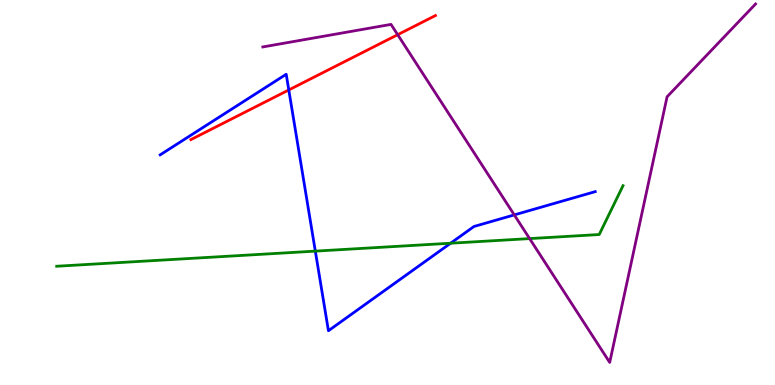[{'lines': ['blue', 'red'], 'intersections': [{'x': 3.73, 'y': 7.66}]}, {'lines': ['green', 'red'], 'intersections': []}, {'lines': ['purple', 'red'], 'intersections': [{'x': 5.13, 'y': 9.1}]}, {'lines': ['blue', 'green'], 'intersections': [{'x': 4.07, 'y': 3.48}, {'x': 5.81, 'y': 3.68}]}, {'lines': ['blue', 'purple'], 'intersections': [{'x': 6.64, 'y': 4.42}]}, {'lines': ['green', 'purple'], 'intersections': [{'x': 6.83, 'y': 3.8}]}]